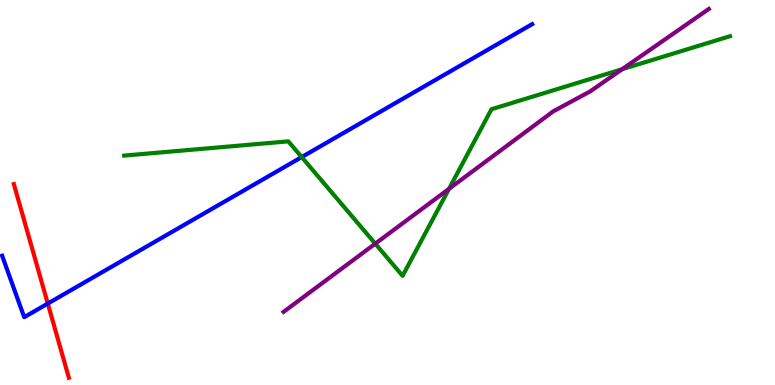[{'lines': ['blue', 'red'], 'intersections': [{'x': 0.617, 'y': 2.12}]}, {'lines': ['green', 'red'], 'intersections': []}, {'lines': ['purple', 'red'], 'intersections': []}, {'lines': ['blue', 'green'], 'intersections': [{'x': 3.89, 'y': 5.92}]}, {'lines': ['blue', 'purple'], 'intersections': []}, {'lines': ['green', 'purple'], 'intersections': [{'x': 4.84, 'y': 3.67}, {'x': 5.79, 'y': 5.09}, {'x': 8.03, 'y': 8.2}]}]